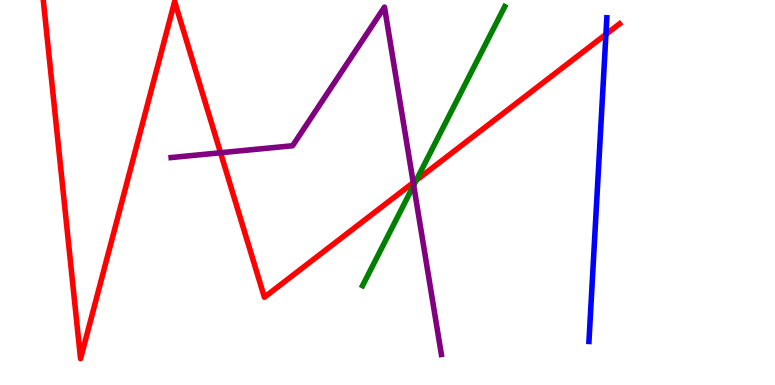[{'lines': ['blue', 'red'], 'intersections': [{'x': 7.82, 'y': 9.11}]}, {'lines': ['green', 'red'], 'intersections': [{'x': 5.37, 'y': 5.31}]}, {'lines': ['purple', 'red'], 'intersections': [{'x': 2.85, 'y': 6.03}, {'x': 5.33, 'y': 5.26}]}, {'lines': ['blue', 'green'], 'intersections': []}, {'lines': ['blue', 'purple'], 'intersections': []}, {'lines': ['green', 'purple'], 'intersections': [{'x': 5.34, 'y': 5.19}]}]